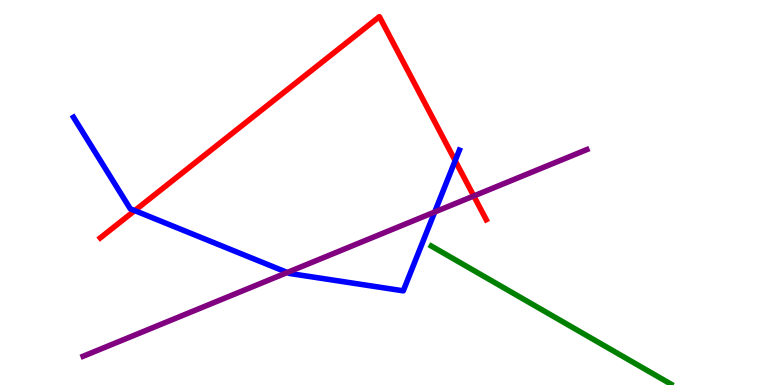[{'lines': ['blue', 'red'], 'intersections': [{'x': 1.74, 'y': 4.53}, {'x': 5.87, 'y': 5.83}]}, {'lines': ['green', 'red'], 'intersections': []}, {'lines': ['purple', 'red'], 'intersections': [{'x': 6.11, 'y': 4.91}]}, {'lines': ['blue', 'green'], 'intersections': []}, {'lines': ['blue', 'purple'], 'intersections': [{'x': 3.71, 'y': 2.92}, {'x': 5.61, 'y': 4.49}]}, {'lines': ['green', 'purple'], 'intersections': []}]